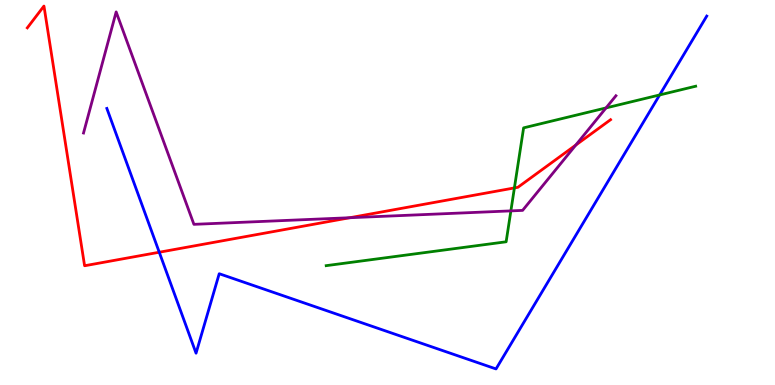[{'lines': ['blue', 'red'], 'intersections': [{'x': 2.05, 'y': 3.45}]}, {'lines': ['green', 'red'], 'intersections': [{'x': 6.64, 'y': 5.12}]}, {'lines': ['purple', 'red'], 'intersections': [{'x': 4.51, 'y': 4.34}, {'x': 7.43, 'y': 6.23}]}, {'lines': ['blue', 'green'], 'intersections': [{'x': 8.51, 'y': 7.53}]}, {'lines': ['blue', 'purple'], 'intersections': []}, {'lines': ['green', 'purple'], 'intersections': [{'x': 6.59, 'y': 4.52}, {'x': 7.82, 'y': 7.2}]}]